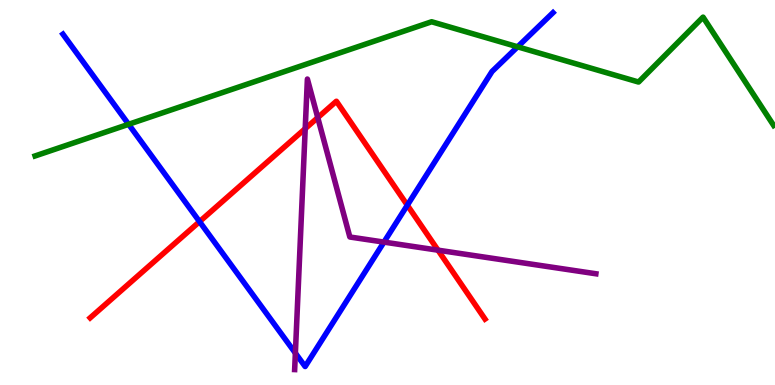[{'lines': ['blue', 'red'], 'intersections': [{'x': 2.57, 'y': 4.24}, {'x': 5.26, 'y': 4.67}]}, {'lines': ['green', 'red'], 'intersections': []}, {'lines': ['purple', 'red'], 'intersections': [{'x': 3.94, 'y': 6.66}, {'x': 4.1, 'y': 6.94}, {'x': 5.65, 'y': 3.5}]}, {'lines': ['blue', 'green'], 'intersections': [{'x': 1.66, 'y': 6.77}, {'x': 6.68, 'y': 8.78}]}, {'lines': ['blue', 'purple'], 'intersections': [{'x': 3.81, 'y': 0.828}, {'x': 4.95, 'y': 3.71}]}, {'lines': ['green', 'purple'], 'intersections': []}]